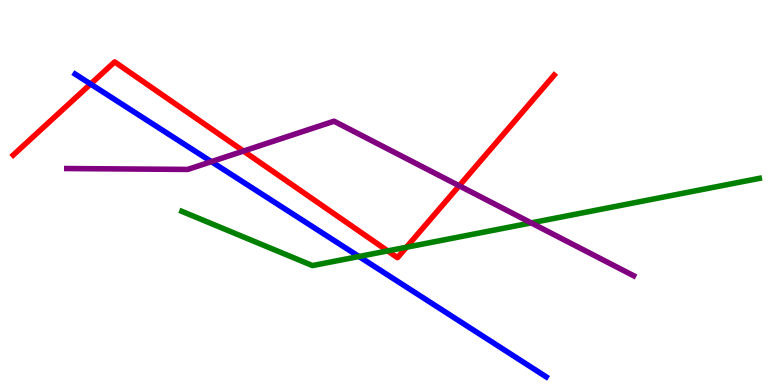[{'lines': ['blue', 'red'], 'intersections': [{'x': 1.17, 'y': 7.82}]}, {'lines': ['green', 'red'], 'intersections': [{'x': 5.0, 'y': 3.48}, {'x': 5.24, 'y': 3.58}]}, {'lines': ['purple', 'red'], 'intersections': [{'x': 3.14, 'y': 6.08}, {'x': 5.93, 'y': 5.17}]}, {'lines': ['blue', 'green'], 'intersections': [{'x': 4.63, 'y': 3.34}]}, {'lines': ['blue', 'purple'], 'intersections': [{'x': 2.73, 'y': 5.8}]}, {'lines': ['green', 'purple'], 'intersections': [{'x': 6.85, 'y': 4.21}]}]